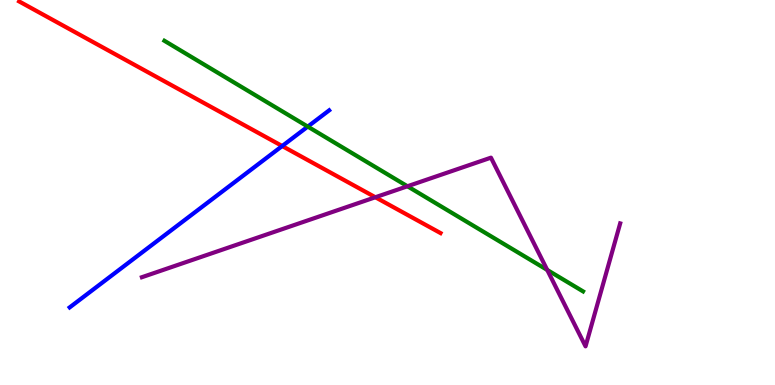[{'lines': ['blue', 'red'], 'intersections': [{'x': 3.64, 'y': 6.21}]}, {'lines': ['green', 'red'], 'intersections': []}, {'lines': ['purple', 'red'], 'intersections': [{'x': 4.84, 'y': 4.88}]}, {'lines': ['blue', 'green'], 'intersections': [{'x': 3.97, 'y': 6.71}]}, {'lines': ['blue', 'purple'], 'intersections': []}, {'lines': ['green', 'purple'], 'intersections': [{'x': 5.26, 'y': 5.16}, {'x': 7.06, 'y': 2.99}]}]